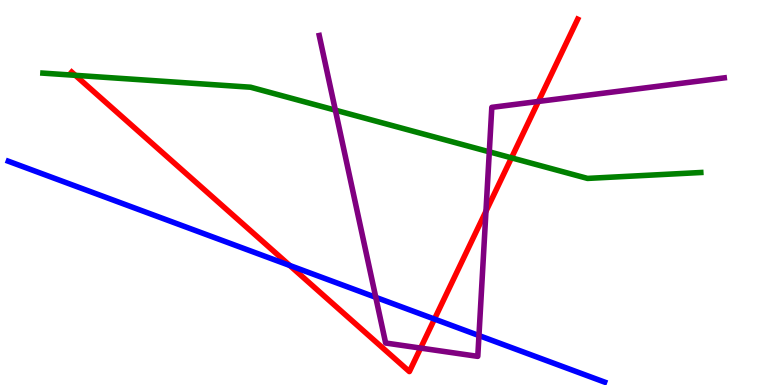[{'lines': ['blue', 'red'], 'intersections': [{'x': 3.74, 'y': 3.1}, {'x': 5.61, 'y': 1.71}]}, {'lines': ['green', 'red'], 'intersections': [{'x': 0.972, 'y': 8.04}, {'x': 6.6, 'y': 5.9}]}, {'lines': ['purple', 'red'], 'intersections': [{'x': 5.43, 'y': 0.959}, {'x': 6.27, 'y': 4.51}, {'x': 6.95, 'y': 7.36}]}, {'lines': ['blue', 'green'], 'intersections': []}, {'lines': ['blue', 'purple'], 'intersections': [{'x': 4.85, 'y': 2.28}, {'x': 6.18, 'y': 1.28}]}, {'lines': ['green', 'purple'], 'intersections': [{'x': 4.33, 'y': 7.14}, {'x': 6.31, 'y': 6.06}]}]